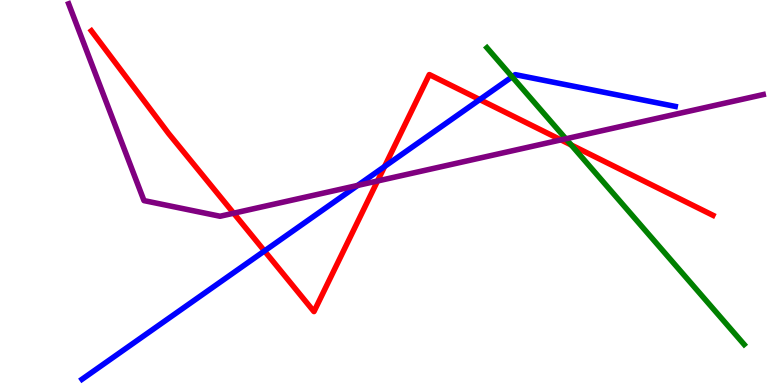[{'lines': ['blue', 'red'], 'intersections': [{'x': 3.41, 'y': 3.48}, {'x': 4.96, 'y': 5.68}, {'x': 6.19, 'y': 7.41}]}, {'lines': ['green', 'red'], 'intersections': [{'x': 7.37, 'y': 6.23}]}, {'lines': ['purple', 'red'], 'intersections': [{'x': 3.01, 'y': 4.46}, {'x': 4.87, 'y': 5.3}, {'x': 7.24, 'y': 6.37}]}, {'lines': ['blue', 'green'], 'intersections': [{'x': 6.61, 'y': 8.0}]}, {'lines': ['blue', 'purple'], 'intersections': [{'x': 4.62, 'y': 5.18}]}, {'lines': ['green', 'purple'], 'intersections': [{'x': 7.3, 'y': 6.4}]}]